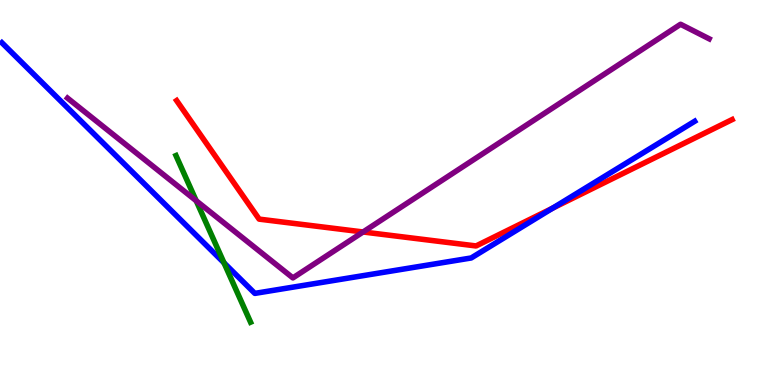[{'lines': ['blue', 'red'], 'intersections': [{'x': 7.13, 'y': 4.59}]}, {'lines': ['green', 'red'], 'intersections': []}, {'lines': ['purple', 'red'], 'intersections': [{'x': 4.68, 'y': 3.97}]}, {'lines': ['blue', 'green'], 'intersections': [{'x': 2.89, 'y': 3.17}]}, {'lines': ['blue', 'purple'], 'intersections': []}, {'lines': ['green', 'purple'], 'intersections': [{'x': 2.53, 'y': 4.79}]}]